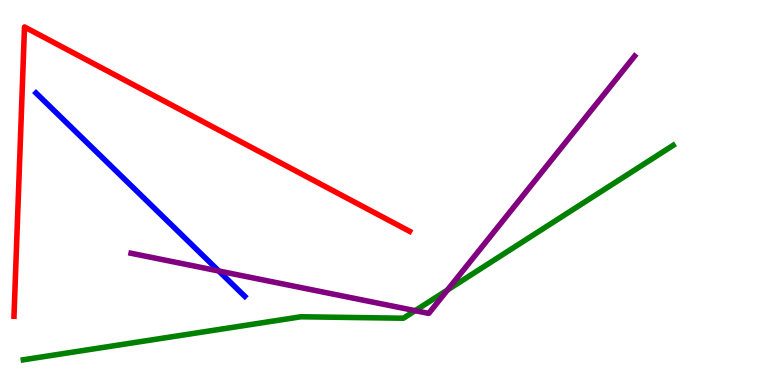[{'lines': ['blue', 'red'], 'intersections': []}, {'lines': ['green', 'red'], 'intersections': []}, {'lines': ['purple', 'red'], 'intersections': []}, {'lines': ['blue', 'green'], 'intersections': []}, {'lines': ['blue', 'purple'], 'intersections': [{'x': 2.82, 'y': 2.96}]}, {'lines': ['green', 'purple'], 'intersections': [{'x': 5.36, 'y': 1.93}, {'x': 5.77, 'y': 2.47}]}]